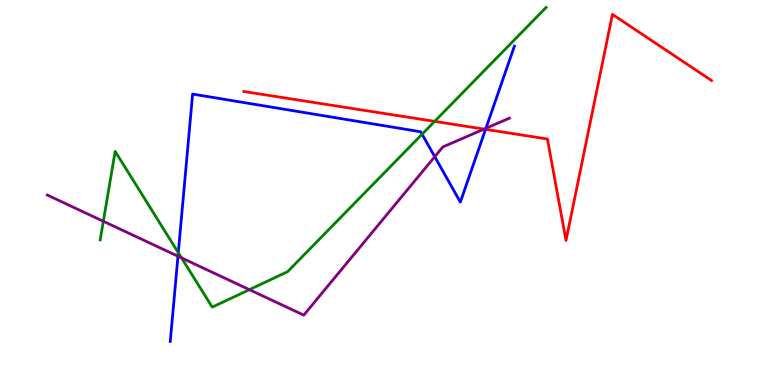[{'lines': ['blue', 'red'], 'intersections': [{'x': 6.27, 'y': 6.64}]}, {'lines': ['green', 'red'], 'intersections': [{'x': 5.61, 'y': 6.85}]}, {'lines': ['purple', 'red'], 'intersections': [{'x': 6.25, 'y': 6.65}]}, {'lines': ['blue', 'green'], 'intersections': [{'x': 2.3, 'y': 3.44}, {'x': 5.45, 'y': 6.51}]}, {'lines': ['blue', 'purple'], 'intersections': [{'x': 2.3, 'y': 3.34}, {'x': 5.61, 'y': 5.93}, {'x': 6.27, 'y': 6.67}]}, {'lines': ['green', 'purple'], 'intersections': [{'x': 1.33, 'y': 4.25}, {'x': 2.34, 'y': 3.3}, {'x': 3.22, 'y': 2.48}]}]